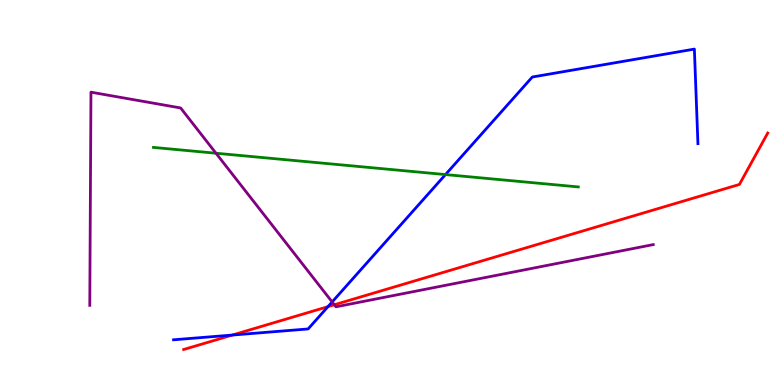[{'lines': ['blue', 'red'], 'intersections': [{'x': 3.0, 'y': 1.3}, {'x': 4.23, 'y': 2.03}]}, {'lines': ['green', 'red'], 'intersections': []}, {'lines': ['purple', 'red'], 'intersections': [{'x': 4.31, 'y': 2.08}]}, {'lines': ['blue', 'green'], 'intersections': [{'x': 5.75, 'y': 5.47}]}, {'lines': ['blue', 'purple'], 'intersections': [{'x': 4.29, 'y': 2.16}]}, {'lines': ['green', 'purple'], 'intersections': [{'x': 2.79, 'y': 6.02}]}]